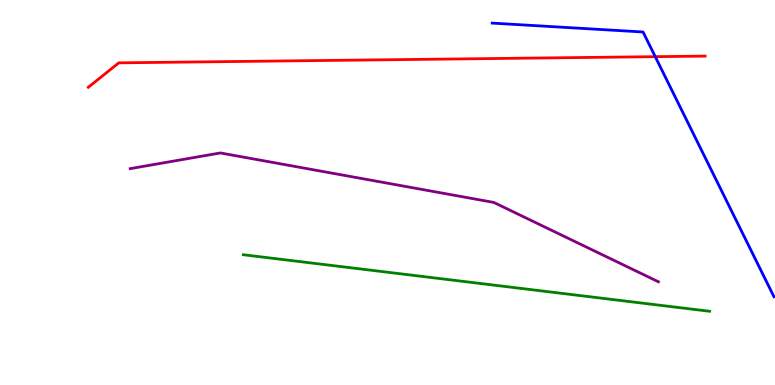[{'lines': ['blue', 'red'], 'intersections': [{'x': 8.45, 'y': 8.53}]}, {'lines': ['green', 'red'], 'intersections': []}, {'lines': ['purple', 'red'], 'intersections': []}, {'lines': ['blue', 'green'], 'intersections': []}, {'lines': ['blue', 'purple'], 'intersections': []}, {'lines': ['green', 'purple'], 'intersections': []}]